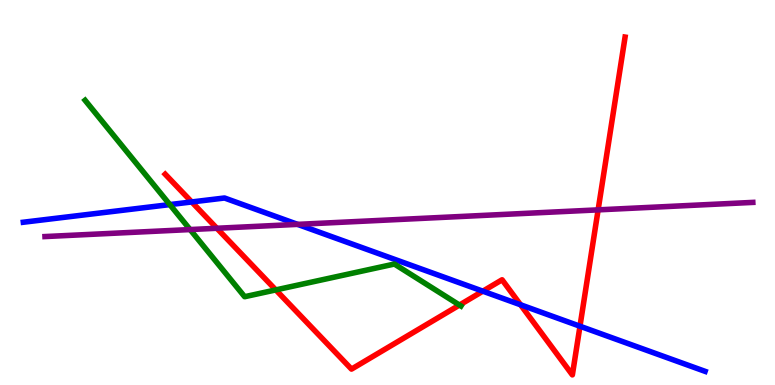[{'lines': ['blue', 'red'], 'intersections': [{'x': 2.47, 'y': 4.75}, {'x': 6.23, 'y': 2.44}, {'x': 6.72, 'y': 2.08}, {'x': 7.48, 'y': 1.53}]}, {'lines': ['green', 'red'], 'intersections': [{'x': 3.56, 'y': 2.47}, {'x': 5.93, 'y': 2.08}]}, {'lines': ['purple', 'red'], 'intersections': [{'x': 2.8, 'y': 4.07}, {'x': 7.72, 'y': 4.55}]}, {'lines': ['blue', 'green'], 'intersections': [{'x': 2.19, 'y': 4.69}]}, {'lines': ['blue', 'purple'], 'intersections': [{'x': 3.84, 'y': 4.17}]}, {'lines': ['green', 'purple'], 'intersections': [{'x': 2.45, 'y': 4.04}]}]